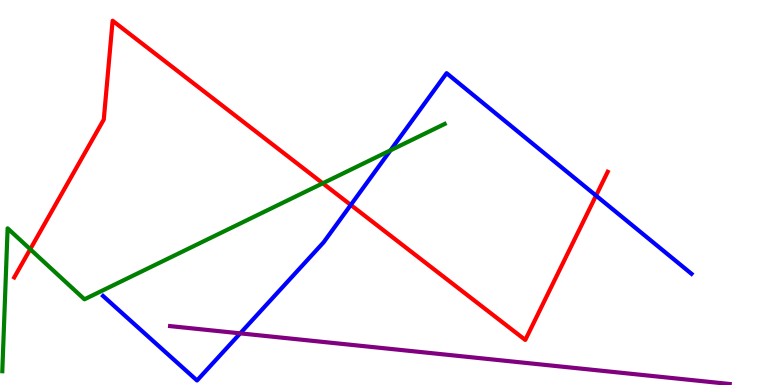[{'lines': ['blue', 'red'], 'intersections': [{'x': 4.53, 'y': 4.68}, {'x': 7.69, 'y': 4.92}]}, {'lines': ['green', 'red'], 'intersections': [{'x': 0.39, 'y': 3.53}, {'x': 4.16, 'y': 5.24}]}, {'lines': ['purple', 'red'], 'intersections': []}, {'lines': ['blue', 'green'], 'intersections': [{'x': 5.04, 'y': 6.1}]}, {'lines': ['blue', 'purple'], 'intersections': [{'x': 3.1, 'y': 1.34}]}, {'lines': ['green', 'purple'], 'intersections': []}]